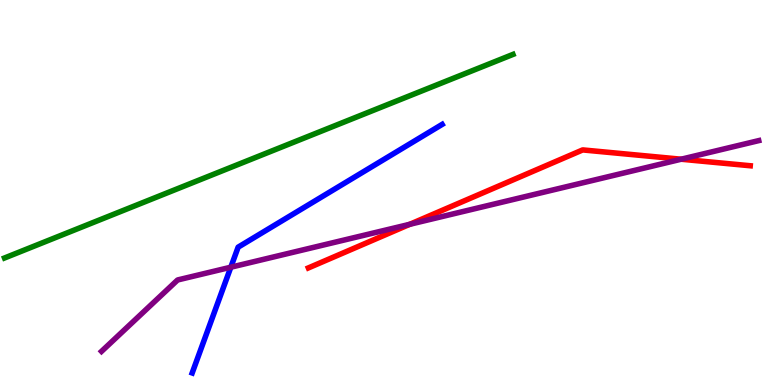[{'lines': ['blue', 'red'], 'intersections': []}, {'lines': ['green', 'red'], 'intersections': []}, {'lines': ['purple', 'red'], 'intersections': [{'x': 5.29, 'y': 4.17}, {'x': 8.79, 'y': 5.86}]}, {'lines': ['blue', 'green'], 'intersections': []}, {'lines': ['blue', 'purple'], 'intersections': [{'x': 2.98, 'y': 3.06}]}, {'lines': ['green', 'purple'], 'intersections': []}]